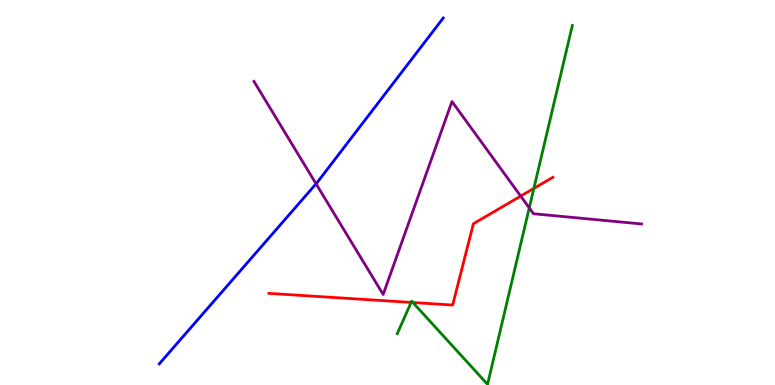[{'lines': ['blue', 'red'], 'intersections': []}, {'lines': ['green', 'red'], 'intersections': [{'x': 5.3, 'y': 2.15}, {'x': 5.33, 'y': 2.14}, {'x': 6.89, 'y': 5.11}]}, {'lines': ['purple', 'red'], 'intersections': [{'x': 6.72, 'y': 4.91}]}, {'lines': ['blue', 'green'], 'intersections': []}, {'lines': ['blue', 'purple'], 'intersections': [{'x': 4.08, 'y': 5.23}]}, {'lines': ['green', 'purple'], 'intersections': [{'x': 6.83, 'y': 4.6}]}]